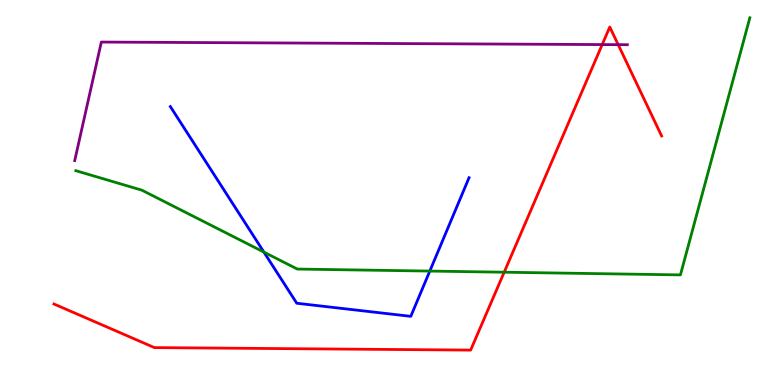[{'lines': ['blue', 'red'], 'intersections': []}, {'lines': ['green', 'red'], 'intersections': [{'x': 6.51, 'y': 2.93}]}, {'lines': ['purple', 'red'], 'intersections': [{'x': 7.77, 'y': 8.84}, {'x': 7.98, 'y': 8.84}]}, {'lines': ['blue', 'green'], 'intersections': [{'x': 3.41, 'y': 3.45}, {'x': 5.55, 'y': 2.96}]}, {'lines': ['blue', 'purple'], 'intersections': []}, {'lines': ['green', 'purple'], 'intersections': []}]